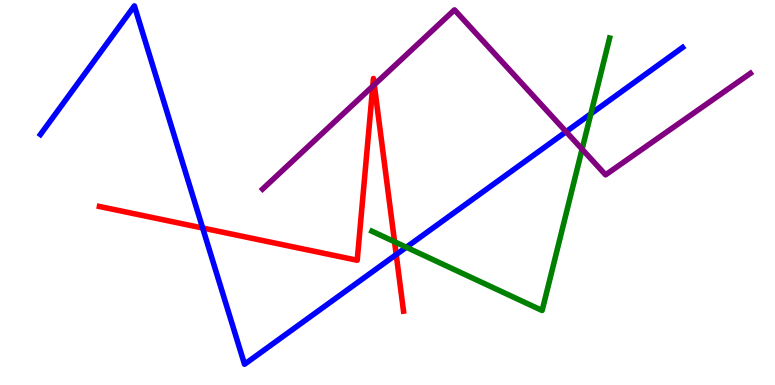[{'lines': ['blue', 'red'], 'intersections': [{'x': 2.62, 'y': 4.08}, {'x': 5.11, 'y': 3.39}]}, {'lines': ['green', 'red'], 'intersections': [{'x': 5.09, 'y': 3.72}]}, {'lines': ['purple', 'red'], 'intersections': [{'x': 4.81, 'y': 7.76}, {'x': 4.83, 'y': 7.8}]}, {'lines': ['blue', 'green'], 'intersections': [{'x': 5.24, 'y': 3.58}, {'x': 7.62, 'y': 7.04}]}, {'lines': ['blue', 'purple'], 'intersections': [{'x': 7.3, 'y': 6.58}]}, {'lines': ['green', 'purple'], 'intersections': [{'x': 7.51, 'y': 6.13}]}]